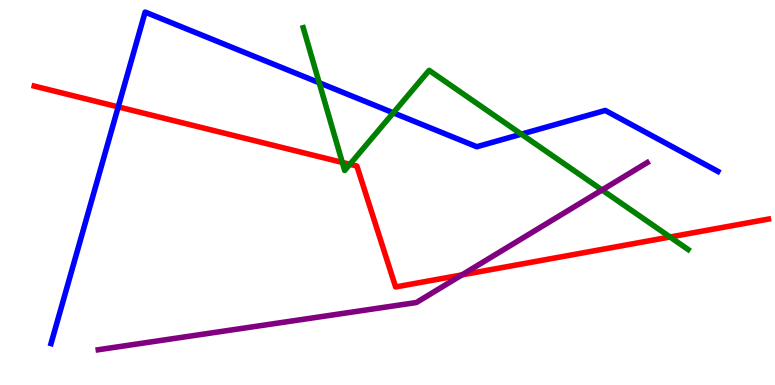[{'lines': ['blue', 'red'], 'intersections': [{'x': 1.53, 'y': 7.22}]}, {'lines': ['green', 'red'], 'intersections': [{'x': 4.42, 'y': 5.78}, {'x': 4.51, 'y': 5.73}, {'x': 8.65, 'y': 3.84}]}, {'lines': ['purple', 'red'], 'intersections': [{'x': 5.96, 'y': 2.86}]}, {'lines': ['blue', 'green'], 'intersections': [{'x': 4.12, 'y': 7.85}, {'x': 5.07, 'y': 7.07}, {'x': 6.73, 'y': 6.52}]}, {'lines': ['blue', 'purple'], 'intersections': []}, {'lines': ['green', 'purple'], 'intersections': [{'x': 7.77, 'y': 5.07}]}]